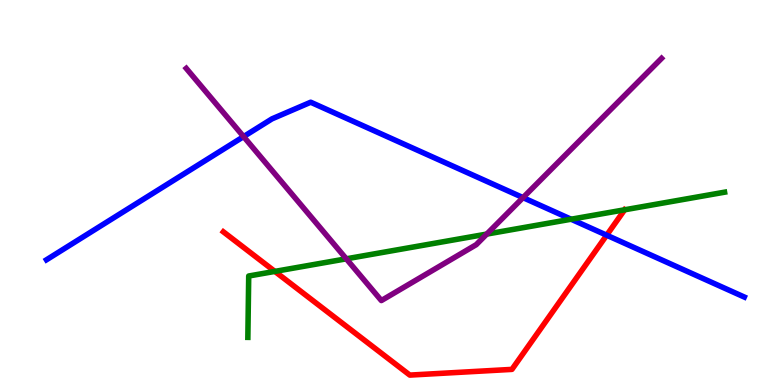[{'lines': ['blue', 'red'], 'intersections': [{'x': 7.83, 'y': 3.89}]}, {'lines': ['green', 'red'], 'intersections': [{'x': 3.55, 'y': 2.95}, {'x': 8.06, 'y': 4.55}]}, {'lines': ['purple', 'red'], 'intersections': []}, {'lines': ['blue', 'green'], 'intersections': [{'x': 7.37, 'y': 4.31}]}, {'lines': ['blue', 'purple'], 'intersections': [{'x': 3.14, 'y': 6.45}, {'x': 6.75, 'y': 4.87}]}, {'lines': ['green', 'purple'], 'intersections': [{'x': 4.47, 'y': 3.28}, {'x': 6.28, 'y': 3.92}]}]